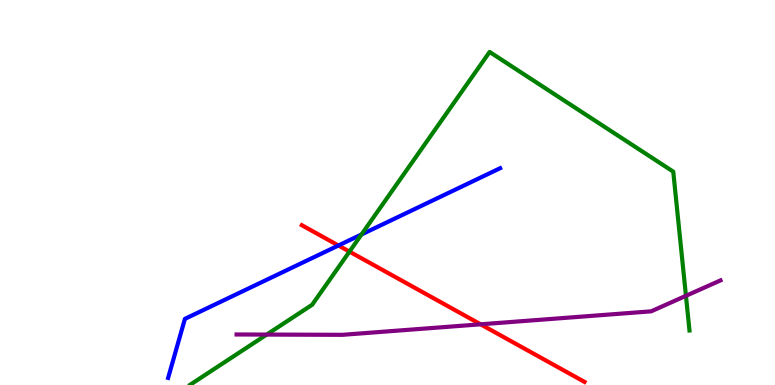[{'lines': ['blue', 'red'], 'intersections': [{'x': 4.37, 'y': 3.62}]}, {'lines': ['green', 'red'], 'intersections': [{'x': 4.51, 'y': 3.46}]}, {'lines': ['purple', 'red'], 'intersections': [{'x': 6.2, 'y': 1.58}]}, {'lines': ['blue', 'green'], 'intersections': [{'x': 4.66, 'y': 3.91}]}, {'lines': ['blue', 'purple'], 'intersections': []}, {'lines': ['green', 'purple'], 'intersections': [{'x': 3.44, 'y': 1.31}, {'x': 8.85, 'y': 2.32}]}]